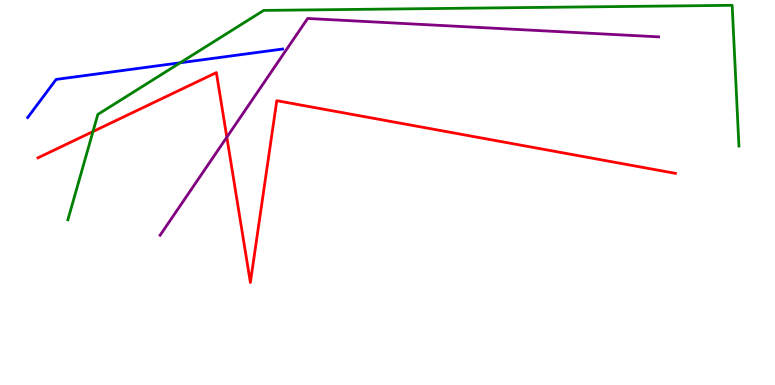[{'lines': ['blue', 'red'], 'intersections': []}, {'lines': ['green', 'red'], 'intersections': [{'x': 1.2, 'y': 6.58}]}, {'lines': ['purple', 'red'], 'intersections': [{'x': 2.93, 'y': 6.44}]}, {'lines': ['blue', 'green'], 'intersections': [{'x': 2.33, 'y': 8.37}]}, {'lines': ['blue', 'purple'], 'intersections': []}, {'lines': ['green', 'purple'], 'intersections': []}]